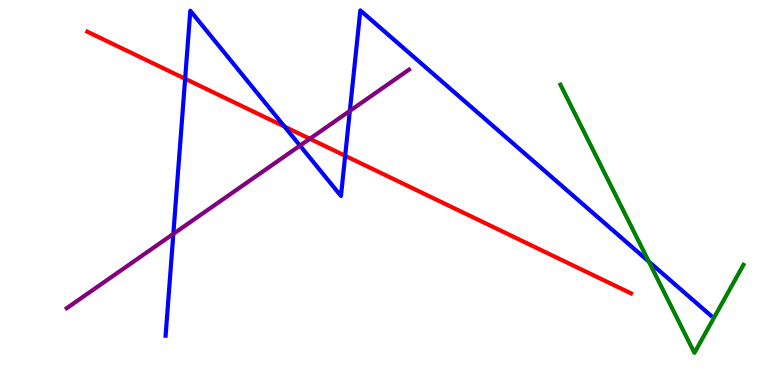[{'lines': ['blue', 'red'], 'intersections': [{'x': 2.39, 'y': 7.95}, {'x': 3.67, 'y': 6.71}, {'x': 4.45, 'y': 5.95}]}, {'lines': ['green', 'red'], 'intersections': []}, {'lines': ['purple', 'red'], 'intersections': [{'x': 4.0, 'y': 6.4}]}, {'lines': ['blue', 'green'], 'intersections': [{'x': 8.37, 'y': 3.21}]}, {'lines': ['blue', 'purple'], 'intersections': [{'x': 2.24, 'y': 3.92}, {'x': 3.87, 'y': 6.22}, {'x': 4.51, 'y': 7.12}]}, {'lines': ['green', 'purple'], 'intersections': []}]